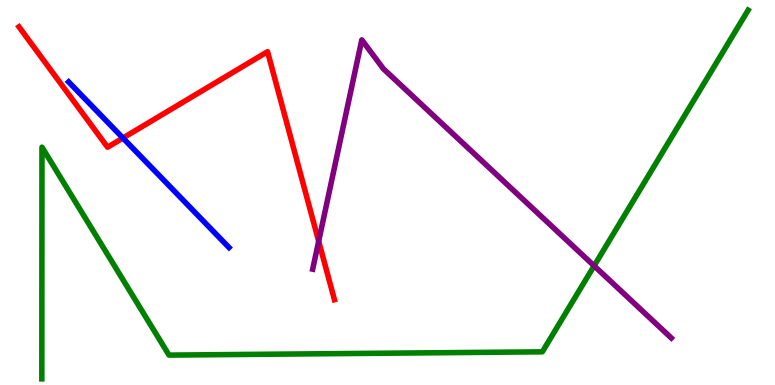[{'lines': ['blue', 'red'], 'intersections': [{'x': 1.59, 'y': 6.41}]}, {'lines': ['green', 'red'], 'intersections': []}, {'lines': ['purple', 'red'], 'intersections': [{'x': 4.11, 'y': 3.73}]}, {'lines': ['blue', 'green'], 'intersections': []}, {'lines': ['blue', 'purple'], 'intersections': []}, {'lines': ['green', 'purple'], 'intersections': [{'x': 7.67, 'y': 3.1}]}]